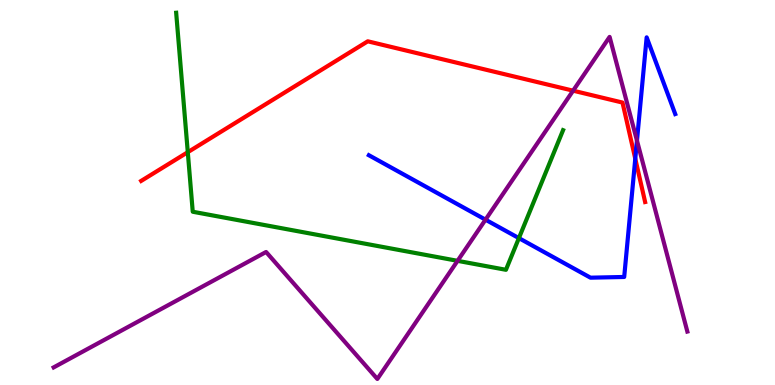[{'lines': ['blue', 'red'], 'intersections': [{'x': 8.2, 'y': 5.88}]}, {'lines': ['green', 'red'], 'intersections': [{'x': 2.42, 'y': 6.05}]}, {'lines': ['purple', 'red'], 'intersections': [{'x': 7.39, 'y': 7.64}]}, {'lines': ['blue', 'green'], 'intersections': [{'x': 6.7, 'y': 3.81}]}, {'lines': ['blue', 'purple'], 'intersections': [{'x': 6.26, 'y': 4.29}, {'x': 8.22, 'y': 6.35}]}, {'lines': ['green', 'purple'], 'intersections': [{'x': 5.9, 'y': 3.23}]}]